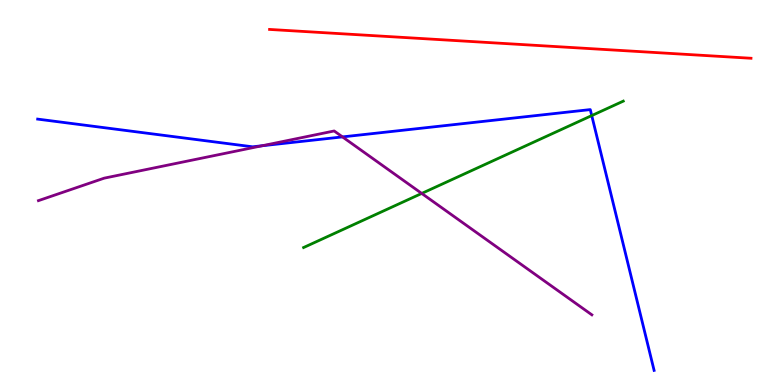[{'lines': ['blue', 'red'], 'intersections': []}, {'lines': ['green', 'red'], 'intersections': []}, {'lines': ['purple', 'red'], 'intersections': []}, {'lines': ['blue', 'green'], 'intersections': [{'x': 7.64, 'y': 7.0}]}, {'lines': ['blue', 'purple'], 'intersections': [{'x': 3.38, 'y': 6.21}, {'x': 4.42, 'y': 6.44}]}, {'lines': ['green', 'purple'], 'intersections': [{'x': 5.44, 'y': 4.98}]}]